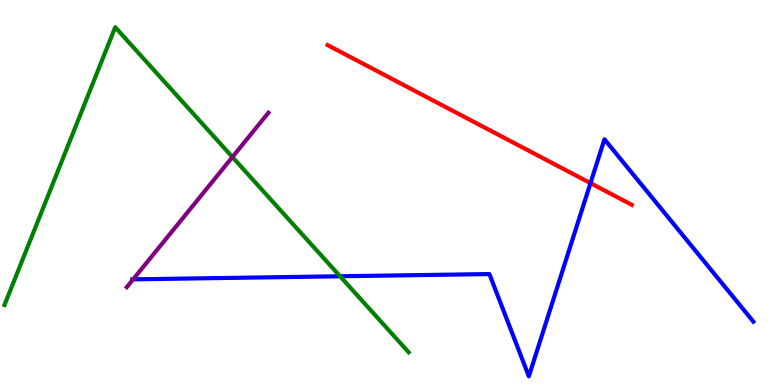[{'lines': ['blue', 'red'], 'intersections': [{'x': 7.62, 'y': 5.24}]}, {'lines': ['green', 'red'], 'intersections': []}, {'lines': ['purple', 'red'], 'intersections': []}, {'lines': ['blue', 'green'], 'intersections': [{'x': 4.39, 'y': 2.82}]}, {'lines': ['blue', 'purple'], 'intersections': [{'x': 1.72, 'y': 2.74}]}, {'lines': ['green', 'purple'], 'intersections': [{'x': 3.0, 'y': 5.92}]}]